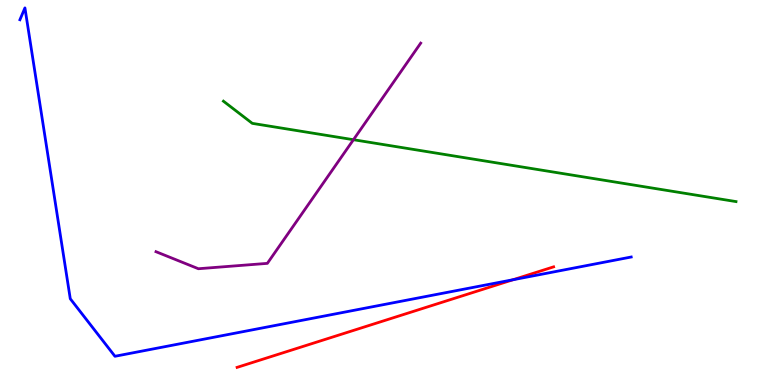[{'lines': ['blue', 'red'], 'intersections': [{'x': 6.62, 'y': 2.73}]}, {'lines': ['green', 'red'], 'intersections': []}, {'lines': ['purple', 'red'], 'intersections': []}, {'lines': ['blue', 'green'], 'intersections': []}, {'lines': ['blue', 'purple'], 'intersections': []}, {'lines': ['green', 'purple'], 'intersections': [{'x': 4.56, 'y': 6.37}]}]